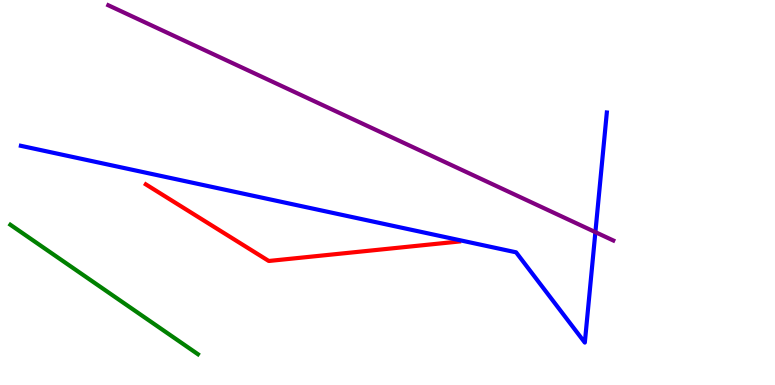[{'lines': ['blue', 'red'], 'intersections': []}, {'lines': ['green', 'red'], 'intersections': []}, {'lines': ['purple', 'red'], 'intersections': []}, {'lines': ['blue', 'green'], 'intersections': []}, {'lines': ['blue', 'purple'], 'intersections': [{'x': 7.68, 'y': 3.97}]}, {'lines': ['green', 'purple'], 'intersections': []}]